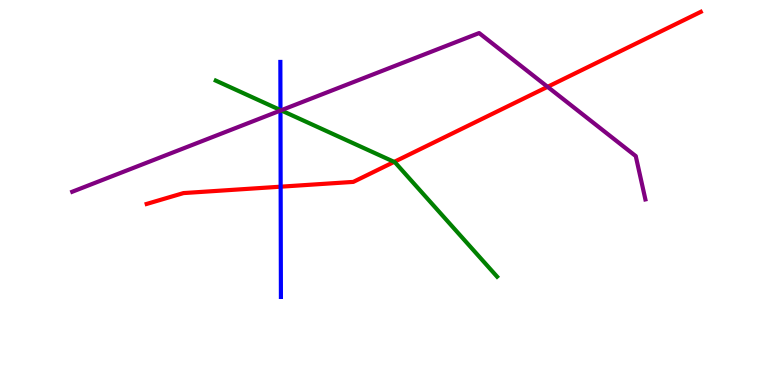[{'lines': ['blue', 'red'], 'intersections': [{'x': 3.62, 'y': 5.15}]}, {'lines': ['green', 'red'], 'intersections': [{'x': 5.09, 'y': 5.79}]}, {'lines': ['purple', 'red'], 'intersections': [{'x': 7.07, 'y': 7.74}]}, {'lines': ['blue', 'green'], 'intersections': [{'x': 3.62, 'y': 7.14}]}, {'lines': ['blue', 'purple'], 'intersections': [{'x': 3.62, 'y': 7.13}]}, {'lines': ['green', 'purple'], 'intersections': [{'x': 3.63, 'y': 7.13}]}]